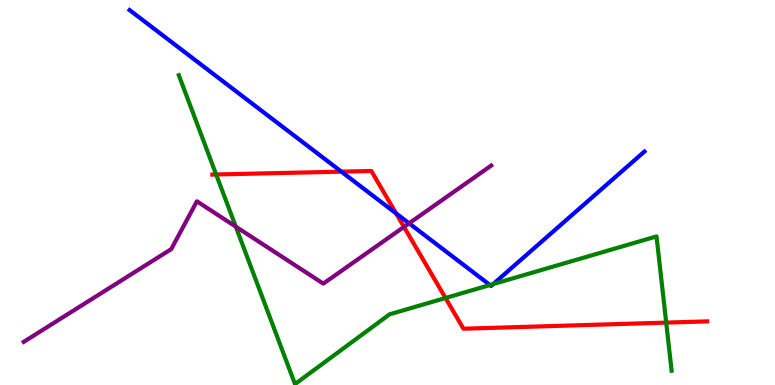[{'lines': ['blue', 'red'], 'intersections': [{'x': 4.41, 'y': 5.54}, {'x': 5.11, 'y': 4.46}]}, {'lines': ['green', 'red'], 'intersections': [{'x': 2.79, 'y': 5.47}, {'x': 5.75, 'y': 2.26}, {'x': 8.6, 'y': 1.62}]}, {'lines': ['purple', 'red'], 'intersections': [{'x': 5.21, 'y': 4.11}]}, {'lines': ['blue', 'green'], 'intersections': [{'x': 6.32, 'y': 2.6}, {'x': 6.36, 'y': 2.62}]}, {'lines': ['blue', 'purple'], 'intersections': [{'x': 5.28, 'y': 4.2}]}, {'lines': ['green', 'purple'], 'intersections': [{'x': 3.04, 'y': 4.11}]}]